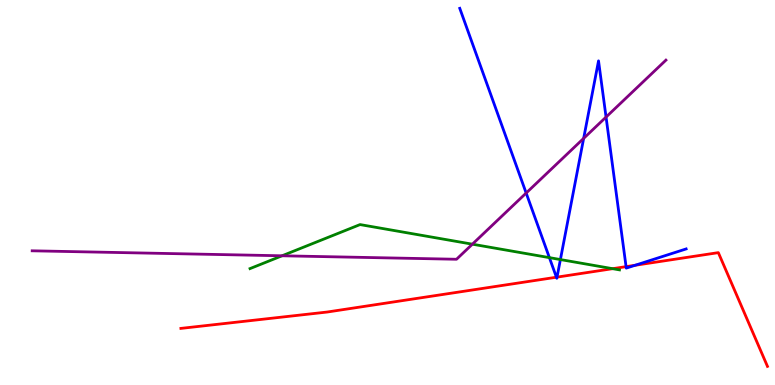[{'lines': ['blue', 'red'], 'intersections': [{'x': 7.18, 'y': 2.8}, {'x': 7.19, 'y': 2.8}, {'x': 8.08, 'y': 3.07}, {'x': 8.2, 'y': 3.11}]}, {'lines': ['green', 'red'], 'intersections': [{'x': 7.91, 'y': 3.02}]}, {'lines': ['purple', 'red'], 'intersections': []}, {'lines': ['blue', 'green'], 'intersections': [{'x': 7.09, 'y': 3.31}, {'x': 7.23, 'y': 3.26}]}, {'lines': ['blue', 'purple'], 'intersections': [{'x': 6.79, 'y': 4.99}, {'x': 7.53, 'y': 6.41}, {'x': 7.82, 'y': 6.96}]}, {'lines': ['green', 'purple'], 'intersections': [{'x': 3.64, 'y': 3.36}, {'x': 6.1, 'y': 3.66}]}]